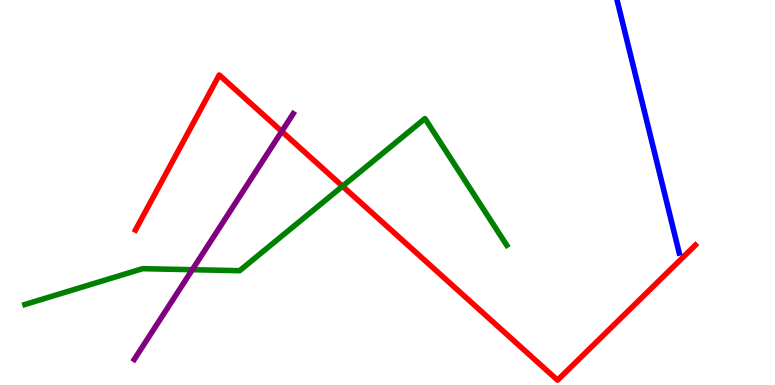[{'lines': ['blue', 'red'], 'intersections': []}, {'lines': ['green', 'red'], 'intersections': [{'x': 4.42, 'y': 5.16}]}, {'lines': ['purple', 'red'], 'intersections': [{'x': 3.64, 'y': 6.59}]}, {'lines': ['blue', 'green'], 'intersections': []}, {'lines': ['blue', 'purple'], 'intersections': []}, {'lines': ['green', 'purple'], 'intersections': [{'x': 2.48, 'y': 2.99}]}]